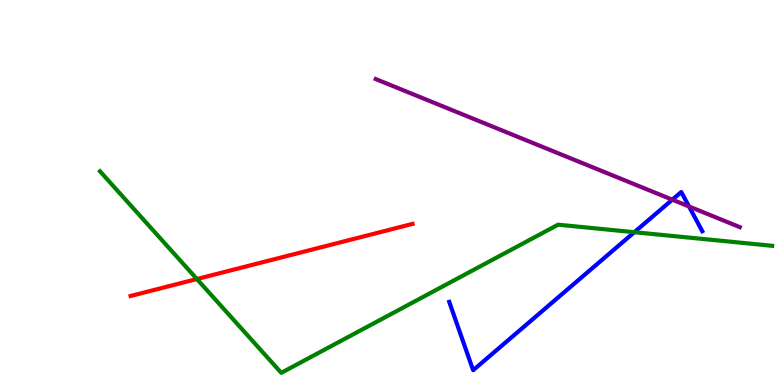[{'lines': ['blue', 'red'], 'intersections': []}, {'lines': ['green', 'red'], 'intersections': [{'x': 2.54, 'y': 2.75}]}, {'lines': ['purple', 'red'], 'intersections': []}, {'lines': ['blue', 'green'], 'intersections': [{'x': 8.18, 'y': 3.97}]}, {'lines': ['blue', 'purple'], 'intersections': [{'x': 8.68, 'y': 4.81}, {'x': 8.89, 'y': 4.64}]}, {'lines': ['green', 'purple'], 'intersections': []}]